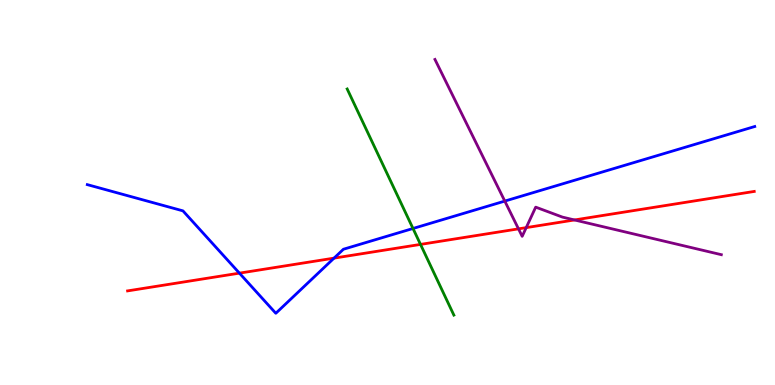[{'lines': ['blue', 'red'], 'intersections': [{'x': 3.09, 'y': 2.91}, {'x': 4.31, 'y': 3.3}]}, {'lines': ['green', 'red'], 'intersections': [{'x': 5.43, 'y': 3.65}]}, {'lines': ['purple', 'red'], 'intersections': [{'x': 6.69, 'y': 4.06}, {'x': 6.79, 'y': 4.09}, {'x': 7.41, 'y': 4.29}]}, {'lines': ['blue', 'green'], 'intersections': [{'x': 5.33, 'y': 4.07}]}, {'lines': ['blue', 'purple'], 'intersections': [{'x': 6.51, 'y': 4.78}]}, {'lines': ['green', 'purple'], 'intersections': []}]